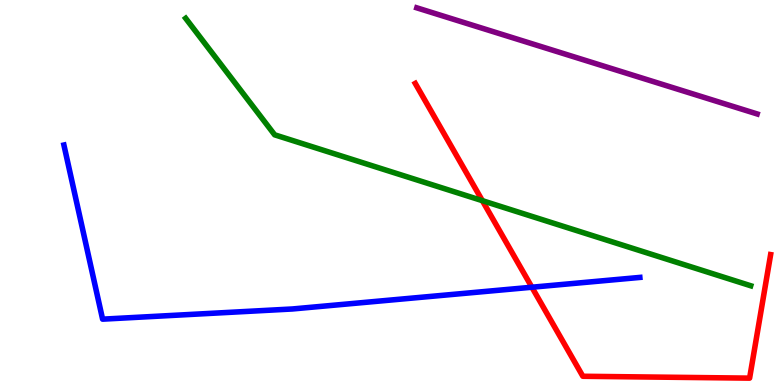[{'lines': ['blue', 'red'], 'intersections': [{'x': 6.86, 'y': 2.54}]}, {'lines': ['green', 'red'], 'intersections': [{'x': 6.22, 'y': 4.79}]}, {'lines': ['purple', 'red'], 'intersections': []}, {'lines': ['blue', 'green'], 'intersections': []}, {'lines': ['blue', 'purple'], 'intersections': []}, {'lines': ['green', 'purple'], 'intersections': []}]